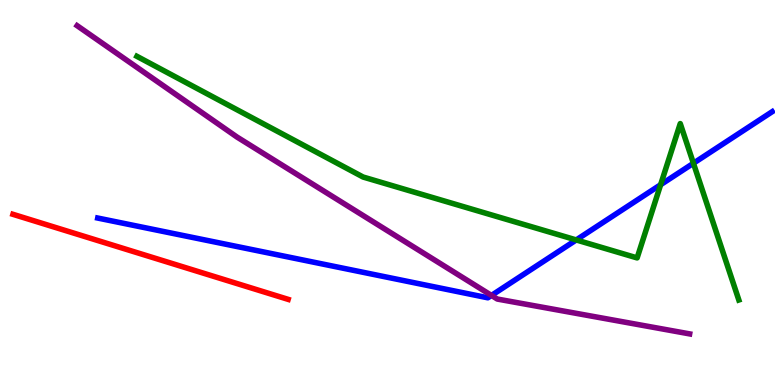[{'lines': ['blue', 'red'], 'intersections': []}, {'lines': ['green', 'red'], 'intersections': []}, {'lines': ['purple', 'red'], 'intersections': []}, {'lines': ['blue', 'green'], 'intersections': [{'x': 7.44, 'y': 3.77}, {'x': 8.52, 'y': 5.2}, {'x': 8.95, 'y': 5.76}]}, {'lines': ['blue', 'purple'], 'intersections': [{'x': 6.34, 'y': 2.33}]}, {'lines': ['green', 'purple'], 'intersections': []}]